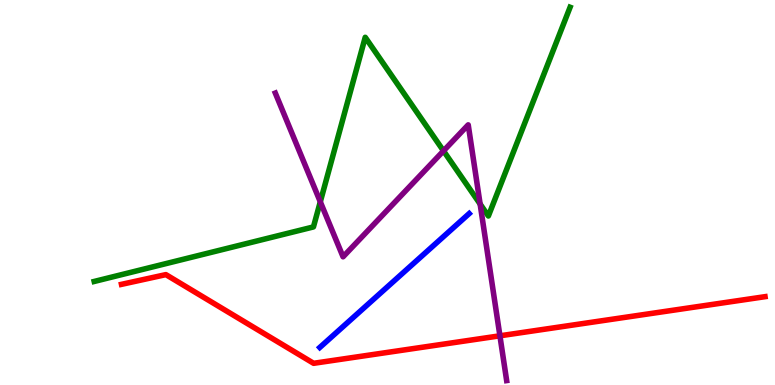[{'lines': ['blue', 'red'], 'intersections': []}, {'lines': ['green', 'red'], 'intersections': []}, {'lines': ['purple', 'red'], 'intersections': [{'x': 6.45, 'y': 1.28}]}, {'lines': ['blue', 'green'], 'intersections': []}, {'lines': ['blue', 'purple'], 'intersections': []}, {'lines': ['green', 'purple'], 'intersections': [{'x': 4.13, 'y': 4.76}, {'x': 5.72, 'y': 6.08}, {'x': 6.2, 'y': 4.7}]}]